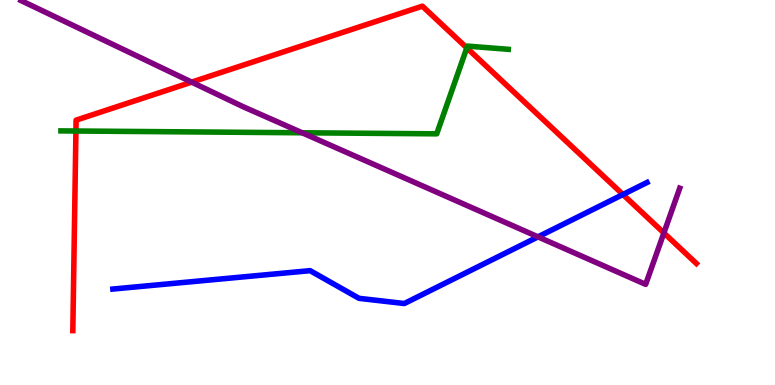[{'lines': ['blue', 'red'], 'intersections': [{'x': 8.04, 'y': 4.95}]}, {'lines': ['green', 'red'], 'intersections': [{'x': 0.98, 'y': 6.6}, {'x': 6.02, 'y': 8.76}]}, {'lines': ['purple', 'red'], 'intersections': [{'x': 2.47, 'y': 7.87}, {'x': 8.57, 'y': 3.95}]}, {'lines': ['blue', 'green'], 'intersections': []}, {'lines': ['blue', 'purple'], 'intersections': [{'x': 6.94, 'y': 3.85}]}, {'lines': ['green', 'purple'], 'intersections': [{'x': 3.9, 'y': 6.55}]}]